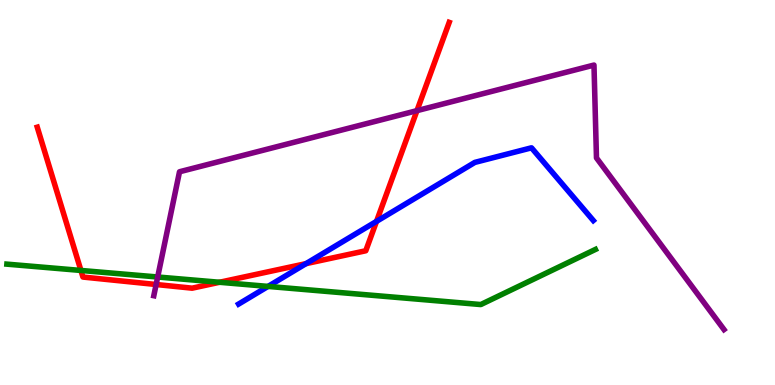[{'lines': ['blue', 'red'], 'intersections': [{'x': 3.95, 'y': 3.15}, {'x': 4.86, 'y': 4.25}]}, {'lines': ['green', 'red'], 'intersections': [{'x': 1.04, 'y': 2.98}, {'x': 2.83, 'y': 2.67}]}, {'lines': ['purple', 'red'], 'intersections': [{'x': 2.01, 'y': 2.61}, {'x': 5.38, 'y': 7.13}]}, {'lines': ['blue', 'green'], 'intersections': [{'x': 3.46, 'y': 2.56}]}, {'lines': ['blue', 'purple'], 'intersections': []}, {'lines': ['green', 'purple'], 'intersections': [{'x': 2.03, 'y': 2.81}]}]